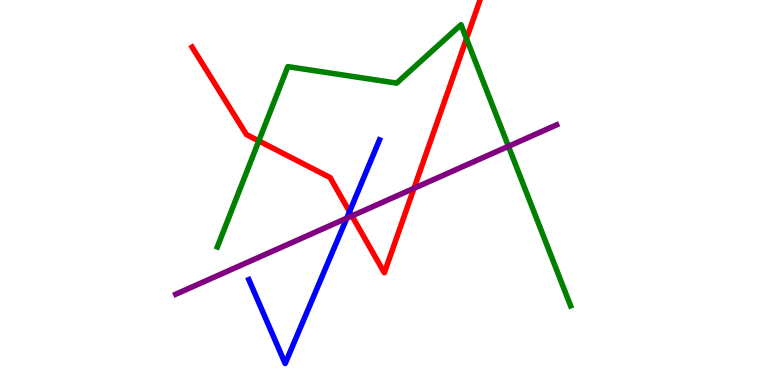[{'lines': ['blue', 'red'], 'intersections': [{'x': 4.51, 'y': 4.5}]}, {'lines': ['green', 'red'], 'intersections': [{'x': 3.34, 'y': 6.34}, {'x': 6.02, 'y': 9.0}]}, {'lines': ['purple', 'red'], 'intersections': [{'x': 4.54, 'y': 4.39}, {'x': 5.34, 'y': 5.11}]}, {'lines': ['blue', 'green'], 'intersections': []}, {'lines': ['blue', 'purple'], 'intersections': [{'x': 4.47, 'y': 4.33}]}, {'lines': ['green', 'purple'], 'intersections': [{'x': 6.56, 'y': 6.2}]}]